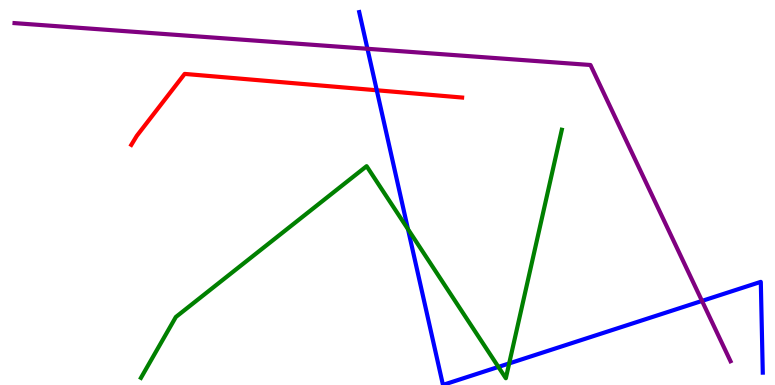[{'lines': ['blue', 'red'], 'intersections': [{'x': 4.86, 'y': 7.66}]}, {'lines': ['green', 'red'], 'intersections': []}, {'lines': ['purple', 'red'], 'intersections': []}, {'lines': ['blue', 'green'], 'intersections': [{'x': 5.26, 'y': 4.05}, {'x': 6.43, 'y': 0.47}, {'x': 6.57, 'y': 0.56}]}, {'lines': ['blue', 'purple'], 'intersections': [{'x': 4.74, 'y': 8.73}, {'x': 9.06, 'y': 2.18}]}, {'lines': ['green', 'purple'], 'intersections': []}]